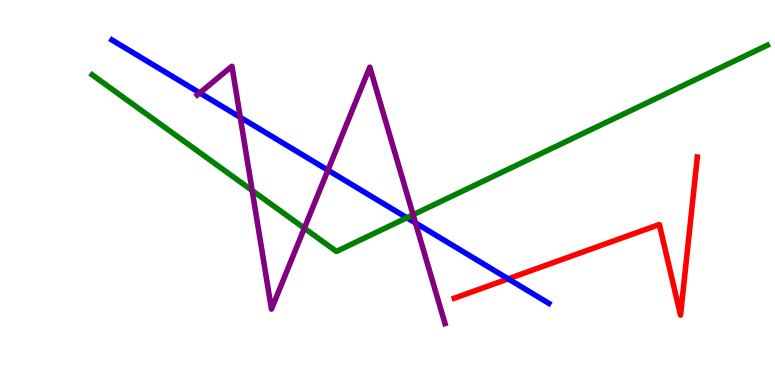[{'lines': ['blue', 'red'], 'intersections': [{'x': 6.56, 'y': 2.76}]}, {'lines': ['green', 'red'], 'intersections': []}, {'lines': ['purple', 'red'], 'intersections': []}, {'lines': ['blue', 'green'], 'intersections': [{'x': 5.25, 'y': 4.34}]}, {'lines': ['blue', 'purple'], 'intersections': [{'x': 2.58, 'y': 7.59}, {'x': 3.1, 'y': 6.95}, {'x': 4.23, 'y': 5.58}, {'x': 5.36, 'y': 4.21}]}, {'lines': ['green', 'purple'], 'intersections': [{'x': 3.25, 'y': 5.05}, {'x': 3.93, 'y': 4.07}, {'x': 5.33, 'y': 4.42}]}]